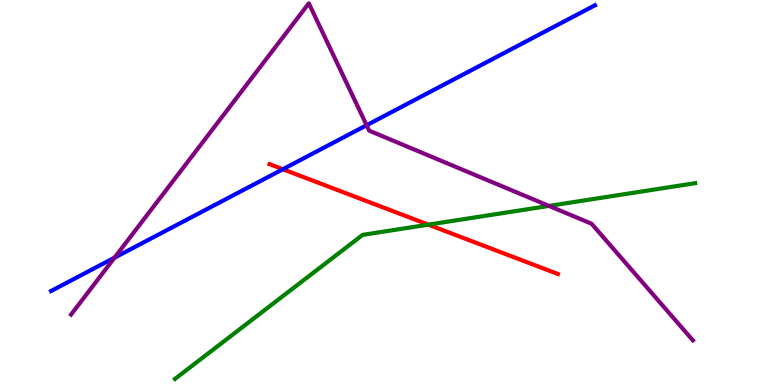[{'lines': ['blue', 'red'], 'intersections': [{'x': 3.65, 'y': 5.6}]}, {'lines': ['green', 'red'], 'intersections': [{'x': 5.53, 'y': 4.16}]}, {'lines': ['purple', 'red'], 'intersections': []}, {'lines': ['blue', 'green'], 'intersections': []}, {'lines': ['blue', 'purple'], 'intersections': [{'x': 1.48, 'y': 3.31}, {'x': 4.73, 'y': 6.75}]}, {'lines': ['green', 'purple'], 'intersections': [{'x': 7.08, 'y': 4.65}]}]